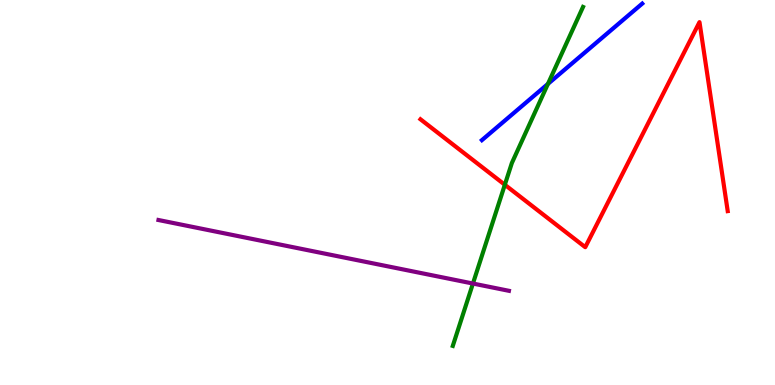[{'lines': ['blue', 'red'], 'intersections': []}, {'lines': ['green', 'red'], 'intersections': [{'x': 6.51, 'y': 5.2}]}, {'lines': ['purple', 'red'], 'intersections': []}, {'lines': ['blue', 'green'], 'intersections': [{'x': 7.07, 'y': 7.82}]}, {'lines': ['blue', 'purple'], 'intersections': []}, {'lines': ['green', 'purple'], 'intersections': [{'x': 6.1, 'y': 2.64}]}]